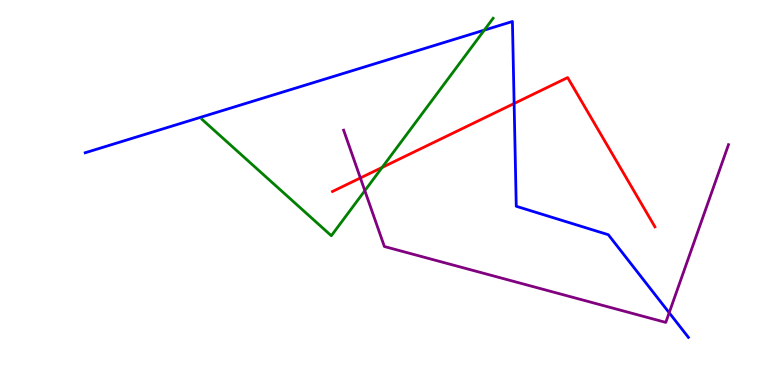[{'lines': ['blue', 'red'], 'intersections': [{'x': 6.63, 'y': 7.31}]}, {'lines': ['green', 'red'], 'intersections': [{'x': 4.93, 'y': 5.65}]}, {'lines': ['purple', 'red'], 'intersections': [{'x': 4.65, 'y': 5.38}]}, {'lines': ['blue', 'green'], 'intersections': [{'x': 6.25, 'y': 9.22}]}, {'lines': ['blue', 'purple'], 'intersections': [{'x': 8.63, 'y': 1.88}]}, {'lines': ['green', 'purple'], 'intersections': [{'x': 4.71, 'y': 5.05}]}]